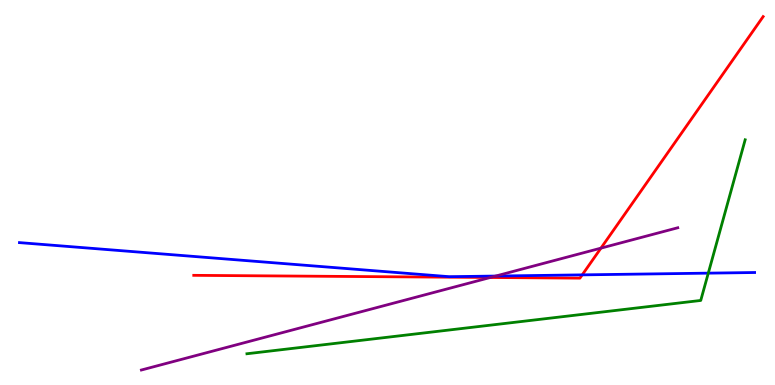[{'lines': ['blue', 'red'], 'intersections': [{'x': 7.51, 'y': 2.86}]}, {'lines': ['green', 'red'], 'intersections': []}, {'lines': ['purple', 'red'], 'intersections': [{'x': 6.33, 'y': 2.79}, {'x': 7.75, 'y': 3.55}]}, {'lines': ['blue', 'green'], 'intersections': [{'x': 9.14, 'y': 2.91}]}, {'lines': ['blue', 'purple'], 'intersections': [{'x': 6.4, 'y': 2.83}]}, {'lines': ['green', 'purple'], 'intersections': []}]